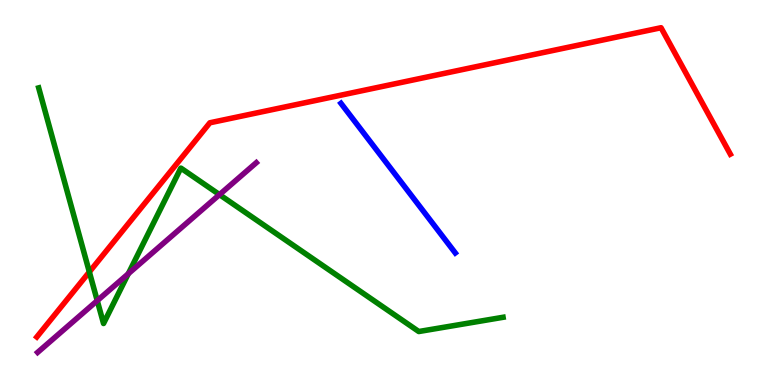[{'lines': ['blue', 'red'], 'intersections': []}, {'lines': ['green', 'red'], 'intersections': [{'x': 1.15, 'y': 2.94}]}, {'lines': ['purple', 'red'], 'intersections': []}, {'lines': ['blue', 'green'], 'intersections': []}, {'lines': ['blue', 'purple'], 'intersections': []}, {'lines': ['green', 'purple'], 'intersections': [{'x': 1.25, 'y': 2.19}, {'x': 1.66, 'y': 2.89}, {'x': 2.83, 'y': 4.94}]}]